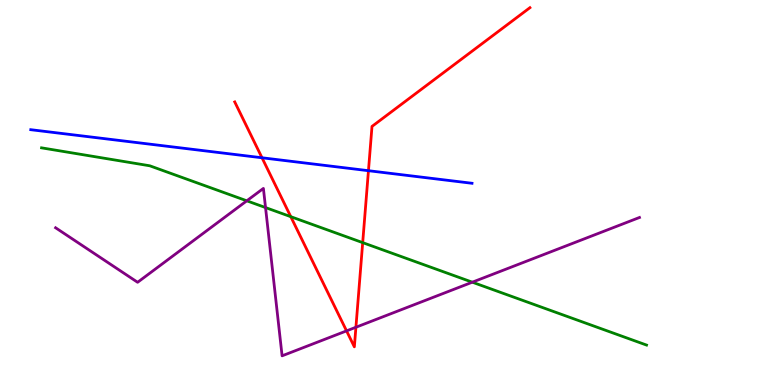[{'lines': ['blue', 'red'], 'intersections': [{'x': 3.38, 'y': 5.9}, {'x': 4.75, 'y': 5.57}]}, {'lines': ['green', 'red'], 'intersections': [{'x': 3.75, 'y': 4.37}, {'x': 4.68, 'y': 3.7}]}, {'lines': ['purple', 'red'], 'intersections': [{'x': 4.47, 'y': 1.41}, {'x': 4.59, 'y': 1.5}]}, {'lines': ['blue', 'green'], 'intersections': []}, {'lines': ['blue', 'purple'], 'intersections': []}, {'lines': ['green', 'purple'], 'intersections': [{'x': 3.18, 'y': 4.78}, {'x': 3.43, 'y': 4.61}, {'x': 6.09, 'y': 2.67}]}]